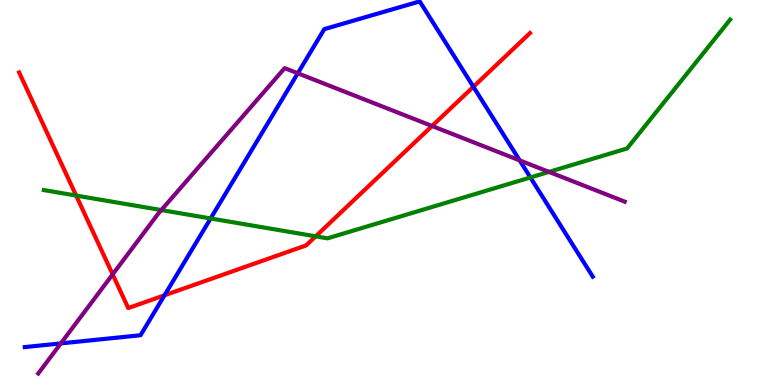[{'lines': ['blue', 'red'], 'intersections': [{'x': 2.12, 'y': 2.33}, {'x': 6.11, 'y': 7.75}]}, {'lines': ['green', 'red'], 'intersections': [{'x': 0.983, 'y': 4.92}, {'x': 4.07, 'y': 3.86}]}, {'lines': ['purple', 'red'], 'intersections': [{'x': 1.45, 'y': 2.87}, {'x': 5.57, 'y': 6.73}]}, {'lines': ['blue', 'green'], 'intersections': [{'x': 2.72, 'y': 4.33}, {'x': 6.84, 'y': 5.39}]}, {'lines': ['blue', 'purple'], 'intersections': [{'x': 0.785, 'y': 1.08}, {'x': 3.84, 'y': 8.1}, {'x': 6.71, 'y': 5.83}]}, {'lines': ['green', 'purple'], 'intersections': [{'x': 2.08, 'y': 4.54}, {'x': 7.08, 'y': 5.53}]}]